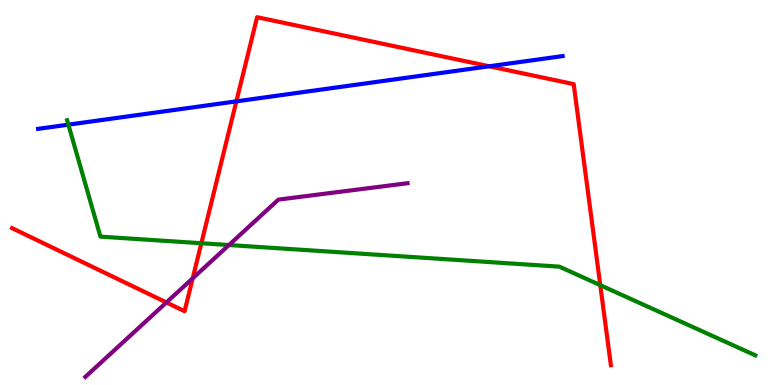[{'lines': ['blue', 'red'], 'intersections': [{'x': 3.05, 'y': 7.37}, {'x': 6.31, 'y': 8.28}]}, {'lines': ['green', 'red'], 'intersections': [{'x': 2.6, 'y': 3.68}, {'x': 7.75, 'y': 2.59}]}, {'lines': ['purple', 'red'], 'intersections': [{'x': 2.15, 'y': 2.14}, {'x': 2.49, 'y': 2.77}]}, {'lines': ['blue', 'green'], 'intersections': [{'x': 0.882, 'y': 6.76}]}, {'lines': ['blue', 'purple'], 'intersections': []}, {'lines': ['green', 'purple'], 'intersections': [{'x': 2.95, 'y': 3.64}]}]